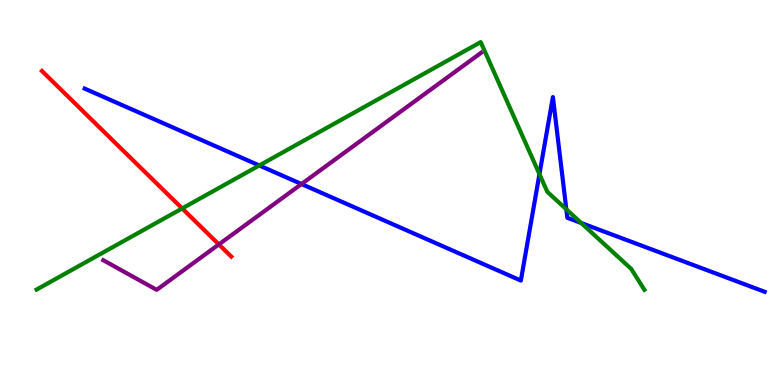[{'lines': ['blue', 'red'], 'intersections': []}, {'lines': ['green', 'red'], 'intersections': [{'x': 2.35, 'y': 4.59}]}, {'lines': ['purple', 'red'], 'intersections': [{'x': 2.82, 'y': 3.65}]}, {'lines': ['blue', 'green'], 'intersections': [{'x': 3.35, 'y': 5.7}, {'x': 6.96, 'y': 5.48}, {'x': 7.31, 'y': 4.56}, {'x': 7.5, 'y': 4.21}]}, {'lines': ['blue', 'purple'], 'intersections': [{'x': 3.89, 'y': 5.22}]}, {'lines': ['green', 'purple'], 'intersections': []}]